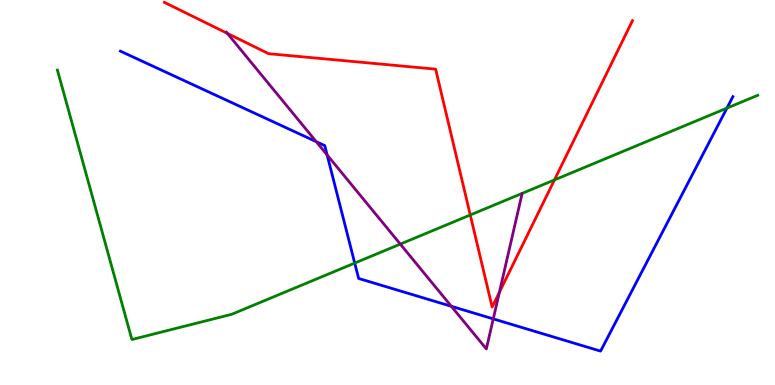[{'lines': ['blue', 'red'], 'intersections': []}, {'lines': ['green', 'red'], 'intersections': [{'x': 6.07, 'y': 4.42}, {'x': 7.15, 'y': 5.33}]}, {'lines': ['purple', 'red'], 'intersections': [{'x': 2.93, 'y': 9.13}, {'x': 6.44, 'y': 2.41}]}, {'lines': ['blue', 'green'], 'intersections': [{'x': 4.58, 'y': 3.17}, {'x': 9.38, 'y': 7.19}]}, {'lines': ['blue', 'purple'], 'intersections': [{'x': 4.08, 'y': 6.32}, {'x': 4.22, 'y': 5.98}, {'x': 5.82, 'y': 2.04}, {'x': 6.36, 'y': 1.72}]}, {'lines': ['green', 'purple'], 'intersections': [{'x': 5.17, 'y': 3.66}]}]